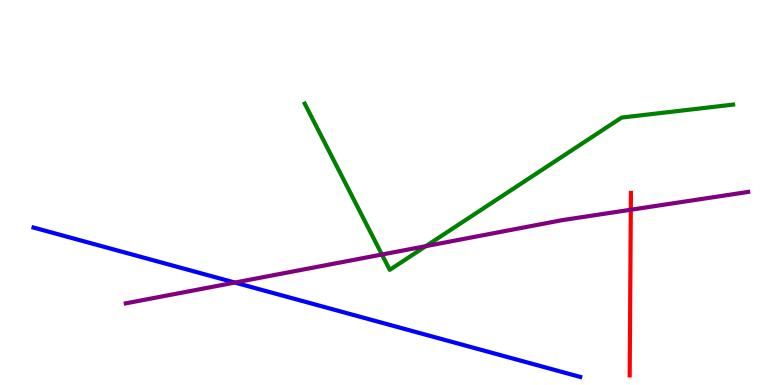[{'lines': ['blue', 'red'], 'intersections': []}, {'lines': ['green', 'red'], 'intersections': []}, {'lines': ['purple', 'red'], 'intersections': [{'x': 8.14, 'y': 4.55}]}, {'lines': ['blue', 'green'], 'intersections': []}, {'lines': ['blue', 'purple'], 'intersections': [{'x': 3.03, 'y': 2.66}]}, {'lines': ['green', 'purple'], 'intersections': [{'x': 4.93, 'y': 3.39}, {'x': 5.49, 'y': 3.61}]}]